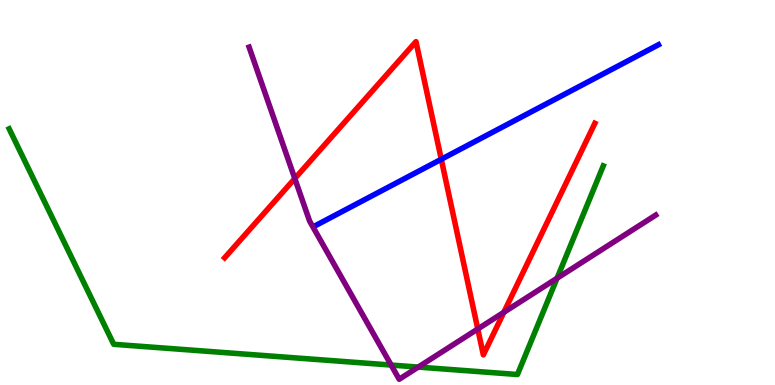[{'lines': ['blue', 'red'], 'intersections': [{'x': 5.69, 'y': 5.86}]}, {'lines': ['green', 'red'], 'intersections': []}, {'lines': ['purple', 'red'], 'intersections': [{'x': 3.8, 'y': 5.36}, {'x': 6.16, 'y': 1.46}, {'x': 6.5, 'y': 1.89}]}, {'lines': ['blue', 'green'], 'intersections': []}, {'lines': ['blue', 'purple'], 'intersections': []}, {'lines': ['green', 'purple'], 'intersections': [{'x': 5.05, 'y': 0.518}, {'x': 5.4, 'y': 0.465}, {'x': 7.19, 'y': 2.77}]}]